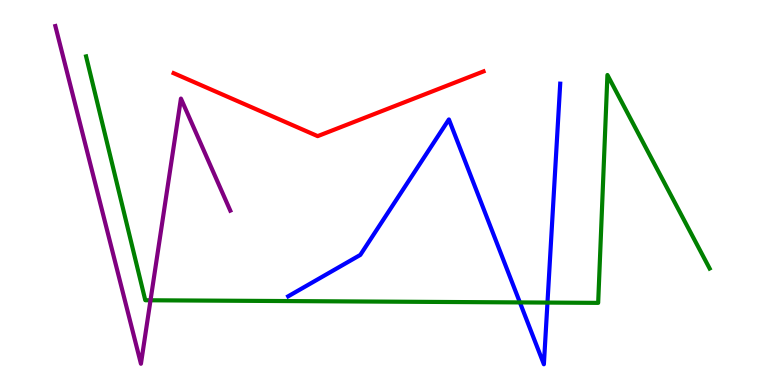[{'lines': ['blue', 'red'], 'intersections': []}, {'lines': ['green', 'red'], 'intersections': []}, {'lines': ['purple', 'red'], 'intersections': []}, {'lines': ['blue', 'green'], 'intersections': [{'x': 6.71, 'y': 2.15}, {'x': 7.06, 'y': 2.14}]}, {'lines': ['blue', 'purple'], 'intersections': []}, {'lines': ['green', 'purple'], 'intersections': [{'x': 1.94, 'y': 2.2}]}]